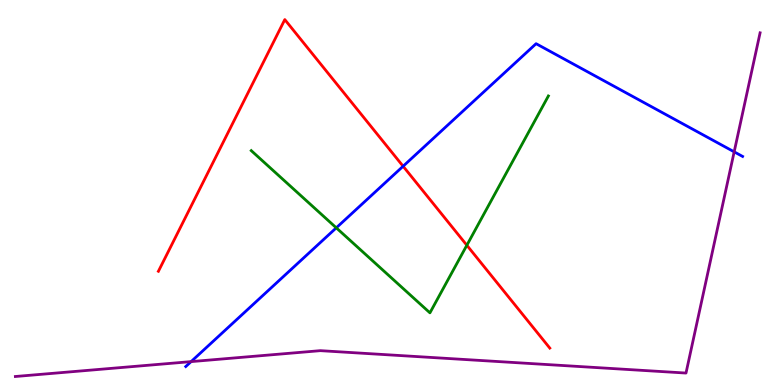[{'lines': ['blue', 'red'], 'intersections': [{'x': 5.2, 'y': 5.68}]}, {'lines': ['green', 'red'], 'intersections': [{'x': 6.02, 'y': 3.63}]}, {'lines': ['purple', 'red'], 'intersections': []}, {'lines': ['blue', 'green'], 'intersections': [{'x': 4.34, 'y': 4.08}]}, {'lines': ['blue', 'purple'], 'intersections': [{'x': 2.47, 'y': 0.607}, {'x': 9.47, 'y': 6.06}]}, {'lines': ['green', 'purple'], 'intersections': []}]